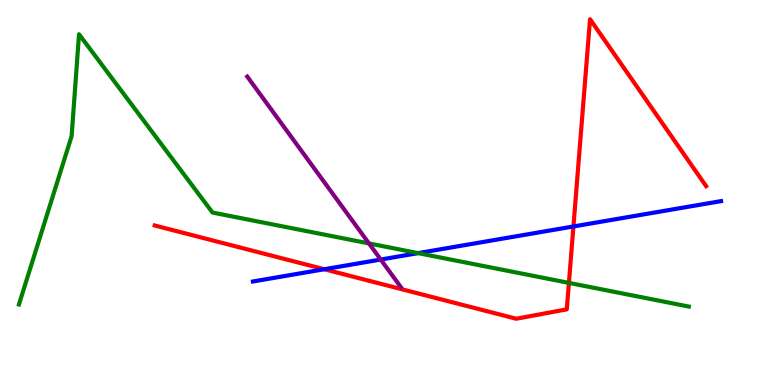[{'lines': ['blue', 'red'], 'intersections': [{'x': 4.18, 'y': 3.01}, {'x': 7.4, 'y': 4.12}]}, {'lines': ['green', 'red'], 'intersections': [{'x': 7.34, 'y': 2.65}]}, {'lines': ['purple', 'red'], 'intersections': []}, {'lines': ['blue', 'green'], 'intersections': [{'x': 5.4, 'y': 3.43}]}, {'lines': ['blue', 'purple'], 'intersections': [{'x': 4.91, 'y': 3.26}]}, {'lines': ['green', 'purple'], 'intersections': [{'x': 4.76, 'y': 3.68}]}]